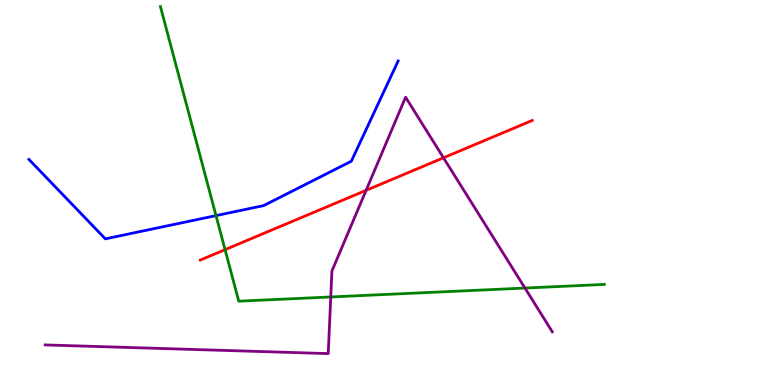[{'lines': ['blue', 'red'], 'intersections': []}, {'lines': ['green', 'red'], 'intersections': [{'x': 2.9, 'y': 3.52}]}, {'lines': ['purple', 'red'], 'intersections': [{'x': 4.72, 'y': 5.06}, {'x': 5.72, 'y': 5.9}]}, {'lines': ['blue', 'green'], 'intersections': [{'x': 2.79, 'y': 4.4}]}, {'lines': ['blue', 'purple'], 'intersections': []}, {'lines': ['green', 'purple'], 'intersections': [{'x': 4.27, 'y': 2.29}, {'x': 6.77, 'y': 2.52}]}]